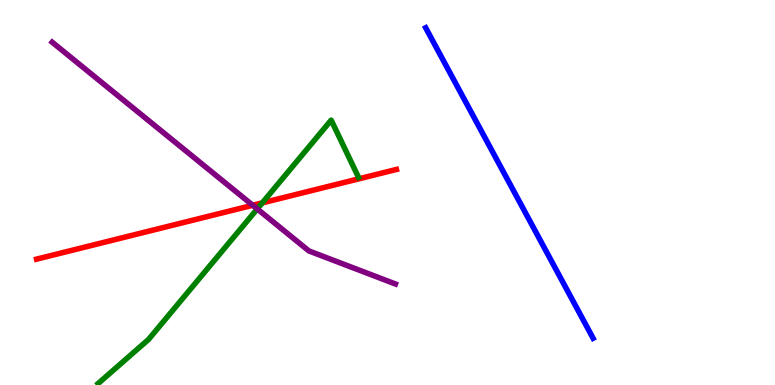[{'lines': ['blue', 'red'], 'intersections': []}, {'lines': ['green', 'red'], 'intersections': [{'x': 3.38, 'y': 4.73}]}, {'lines': ['purple', 'red'], 'intersections': [{'x': 3.26, 'y': 4.67}]}, {'lines': ['blue', 'green'], 'intersections': []}, {'lines': ['blue', 'purple'], 'intersections': []}, {'lines': ['green', 'purple'], 'intersections': [{'x': 3.32, 'y': 4.57}]}]